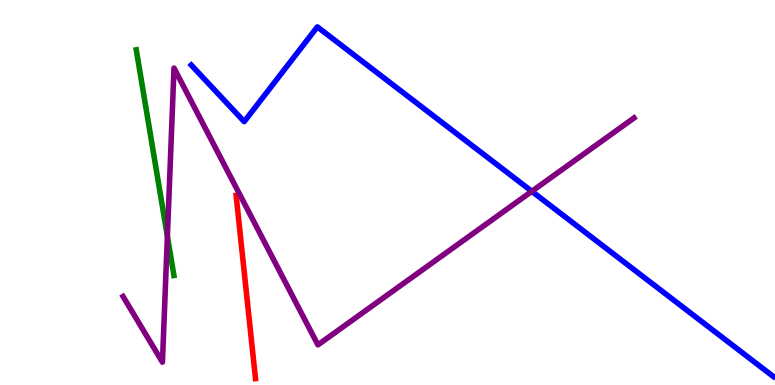[{'lines': ['blue', 'red'], 'intersections': []}, {'lines': ['green', 'red'], 'intersections': []}, {'lines': ['purple', 'red'], 'intersections': []}, {'lines': ['blue', 'green'], 'intersections': []}, {'lines': ['blue', 'purple'], 'intersections': [{'x': 6.86, 'y': 5.03}]}, {'lines': ['green', 'purple'], 'intersections': [{'x': 2.16, 'y': 3.86}]}]